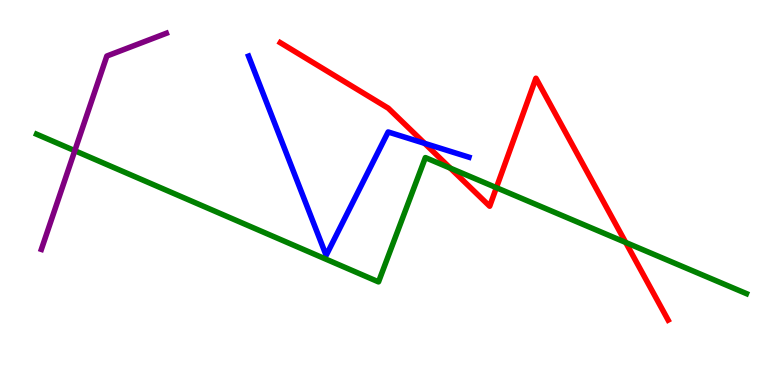[{'lines': ['blue', 'red'], 'intersections': [{'x': 5.48, 'y': 6.28}]}, {'lines': ['green', 'red'], 'intersections': [{'x': 5.81, 'y': 5.63}, {'x': 6.4, 'y': 5.13}, {'x': 8.07, 'y': 3.7}]}, {'lines': ['purple', 'red'], 'intersections': []}, {'lines': ['blue', 'green'], 'intersections': []}, {'lines': ['blue', 'purple'], 'intersections': []}, {'lines': ['green', 'purple'], 'intersections': [{'x': 0.965, 'y': 6.09}]}]